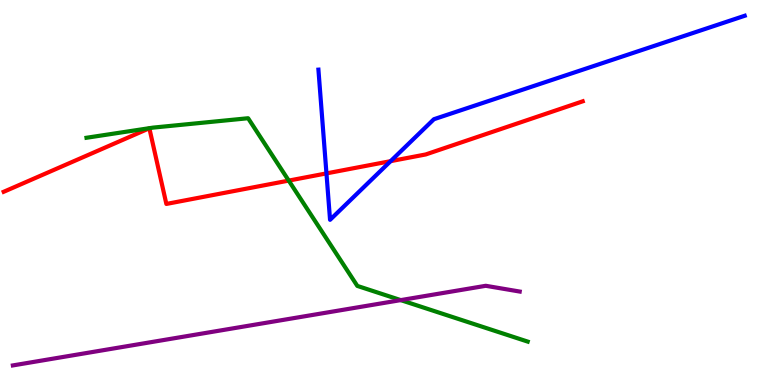[{'lines': ['blue', 'red'], 'intersections': [{'x': 4.21, 'y': 5.5}, {'x': 5.04, 'y': 5.81}]}, {'lines': ['green', 'red'], 'intersections': [{'x': 3.73, 'y': 5.31}]}, {'lines': ['purple', 'red'], 'intersections': []}, {'lines': ['blue', 'green'], 'intersections': []}, {'lines': ['blue', 'purple'], 'intersections': []}, {'lines': ['green', 'purple'], 'intersections': [{'x': 5.17, 'y': 2.2}]}]